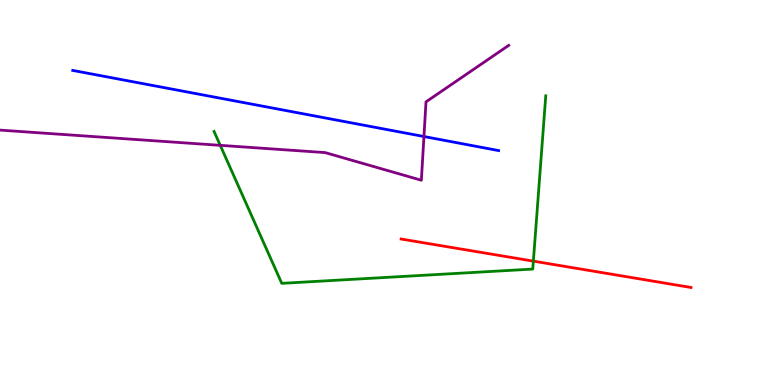[{'lines': ['blue', 'red'], 'intersections': []}, {'lines': ['green', 'red'], 'intersections': [{'x': 6.88, 'y': 3.22}]}, {'lines': ['purple', 'red'], 'intersections': []}, {'lines': ['blue', 'green'], 'intersections': []}, {'lines': ['blue', 'purple'], 'intersections': [{'x': 5.47, 'y': 6.45}]}, {'lines': ['green', 'purple'], 'intersections': [{'x': 2.84, 'y': 6.22}]}]